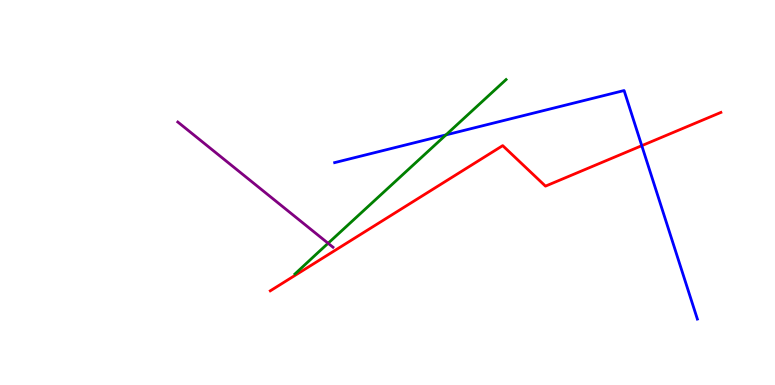[{'lines': ['blue', 'red'], 'intersections': [{'x': 8.28, 'y': 6.22}]}, {'lines': ['green', 'red'], 'intersections': []}, {'lines': ['purple', 'red'], 'intersections': []}, {'lines': ['blue', 'green'], 'intersections': [{'x': 5.75, 'y': 6.5}]}, {'lines': ['blue', 'purple'], 'intersections': []}, {'lines': ['green', 'purple'], 'intersections': [{'x': 4.23, 'y': 3.68}]}]